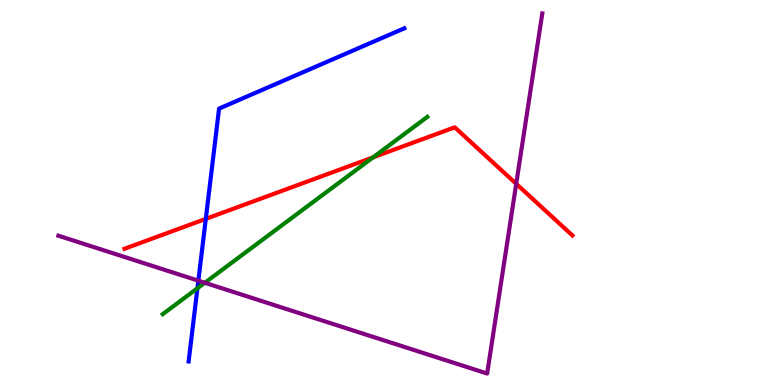[{'lines': ['blue', 'red'], 'intersections': [{'x': 2.66, 'y': 4.32}]}, {'lines': ['green', 'red'], 'intersections': [{'x': 4.81, 'y': 5.91}]}, {'lines': ['purple', 'red'], 'intersections': [{'x': 6.66, 'y': 5.23}]}, {'lines': ['blue', 'green'], 'intersections': [{'x': 2.55, 'y': 2.51}]}, {'lines': ['blue', 'purple'], 'intersections': [{'x': 2.56, 'y': 2.71}]}, {'lines': ['green', 'purple'], 'intersections': [{'x': 2.64, 'y': 2.66}]}]